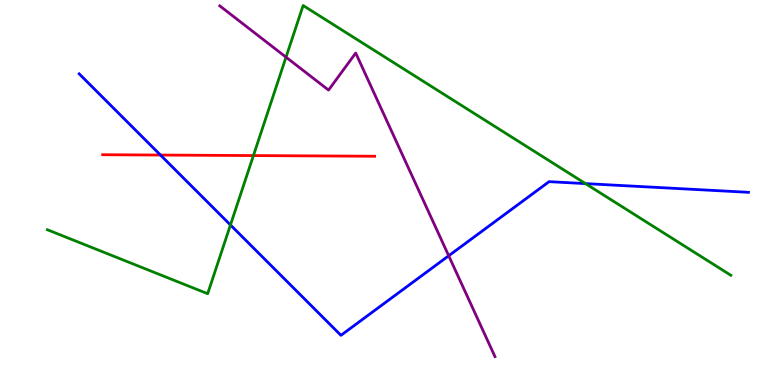[{'lines': ['blue', 'red'], 'intersections': [{'x': 2.07, 'y': 5.97}]}, {'lines': ['green', 'red'], 'intersections': [{'x': 3.27, 'y': 5.96}]}, {'lines': ['purple', 'red'], 'intersections': []}, {'lines': ['blue', 'green'], 'intersections': [{'x': 2.97, 'y': 4.16}, {'x': 7.55, 'y': 5.23}]}, {'lines': ['blue', 'purple'], 'intersections': [{'x': 5.79, 'y': 3.36}]}, {'lines': ['green', 'purple'], 'intersections': [{'x': 3.69, 'y': 8.52}]}]